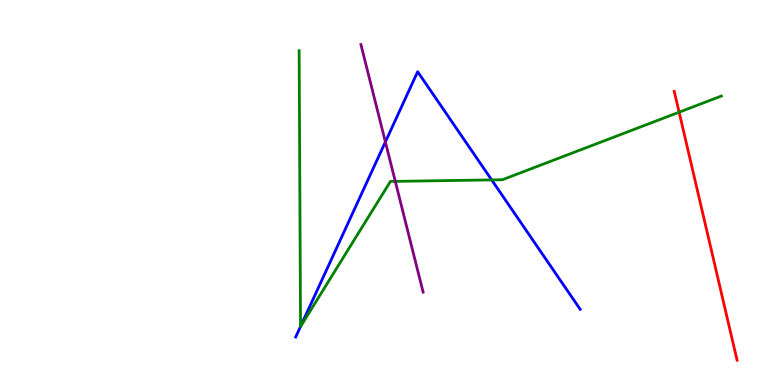[{'lines': ['blue', 'red'], 'intersections': []}, {'lines': ['green', 'red'], 'intersections': [{'x': 8.76, 'y': 7.09}]}, {'lines': ['purple', 'red'], 'intersections': []}, {'lines': ['blue', 'green'], 'intersections': [{'x': 3.88, 'y': 1.52}, {'x': 6.34, 'y': 5.33}]}, {'lines': ['blue', 'purple'], 'intersections': [{'x': 4.97, 'y': 6.31}]}, {'lines': ['green', 'purple'], 'intersections': [{'x': 5.1, 'y': 5.29}]}]